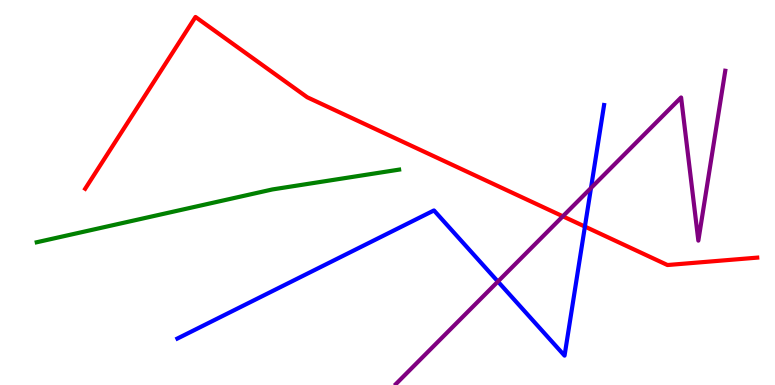[{'lines': ['blue', 'red'], 'intersections': [{'x': 7.55, 'y': 4.11}]}, {'lines': ['green', 'red'], 'intersections': []}, {'lines': ['purple', 'red'], 'intersections': [{'x': 7.26, 'y': 4.38}]}, {'lines': ['blue', 'green'], 'intersections': []}, {'lines': ['blue', 'purple'], 'intersections': [{'x': 6.42, 'y': 2.69}, {'x': 7.63, 'y': 5.12}]}, {'lines': ['green', 'purple'], 'intersections': []}]